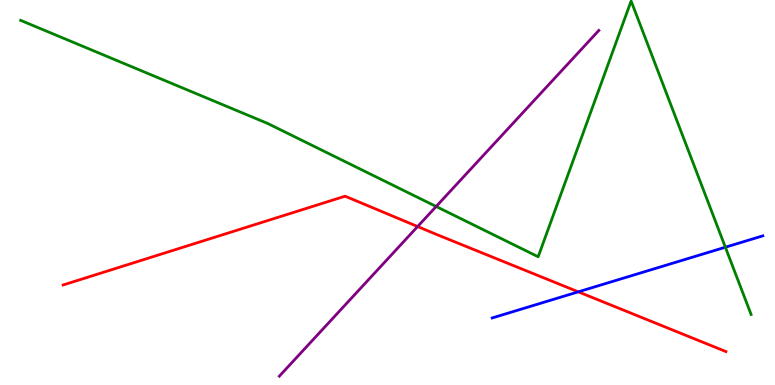[{'lines': ['blue', 'red'], 'intersections': [{'x': 7.46, 'y': 2.42}]}, {'lines': ['green', 'red'], 'intersections': []}, {'lines': ['purple', 'red'], 'intersections': [{'x': 5.39, 'y': 4.12}]}, {'lines': ['blue', 'green'], 'intersections': [{'x': 9.36, 'y': 3.58}]}, {'lines': ['blue', 'purple'], 'intersections': []}, {'lines': ['green', 'purple'], 'intersections': [{'x': 5.63, 'y': 4.64}]}]